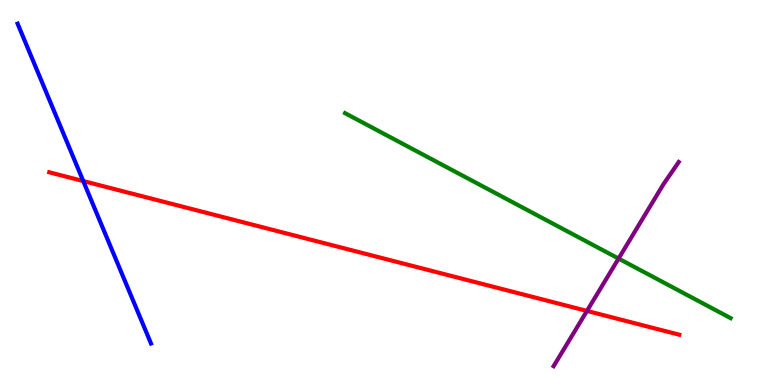[{'lines': ['blue', 'red'], 'intersections': [{'x': 1.07, 'y': 5.3}]}, {'lines': ['green', 'red'], 'intersections': []}, {'lines': ['purple', 'red'], 'intersections': [{'x': 7.57, 'y': 1.92}]}, {'lines': ['blue', 'green'], 'intersections': []}, {'lines': ['blue', 'purple'], 'intersections': []}, {'lines': ['green', 'purple'], 'intersections': [{'x': 7.98, 'y': 3.28}]}]